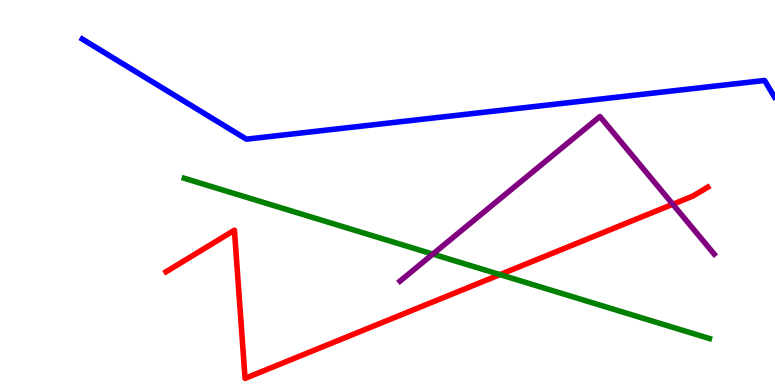[{'lines': ['blue', 'red'], 'intersections': []}, {'lines': ['green', 'red'], 'intersections': [{'x': 6.45, 'y': 2.87}]}, {'lines': ['purple', 'red'], 'intersections': [{'x': 8.68, 'y': 4.69}]}, {'lines': ['blue', 'green'], 'intersections': []}, {'lines': ['blue', 'purple'], 'intersections': []}, {'lines': ['green', 'purple'], 'intersections': [{'x': 5.58, 'y': 3.4}]}]